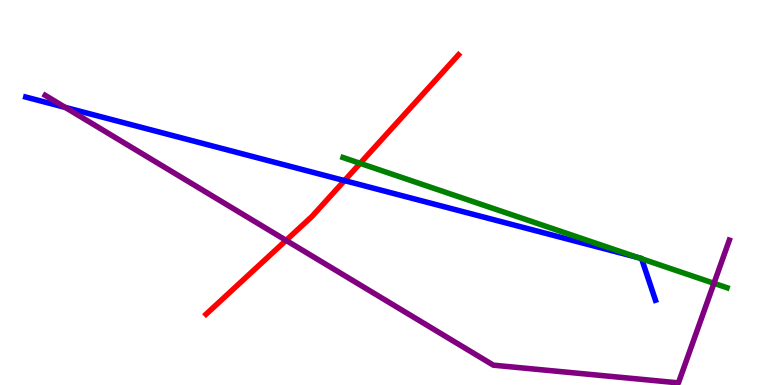[{'lines': ['blue', 'red'], 'intersections': [{'x': 4.44, 'y': 5.31}]}, {'lines': ['green', 'red'], 'intersections': [{'x': 4.65, 'y': 5.76}]}, {'lines': ['purple', 'red'], 'intersections': [{'x': 3.69, 'y': 3.76}]}, {'lines': ['blue', 'green'], 'intersections': [{'x': 8.23, 'y': 3.31}, {'x': 8.28, 'y': 3.28}]}, {'lines': ['blue', 'purple'], 'intersections': [{'x': 0.841, 'y': 7.21}]}, {'lines': ['green', 'purple'], 'intersections': [{'x': 9.21, 'y': 2.64}]}]